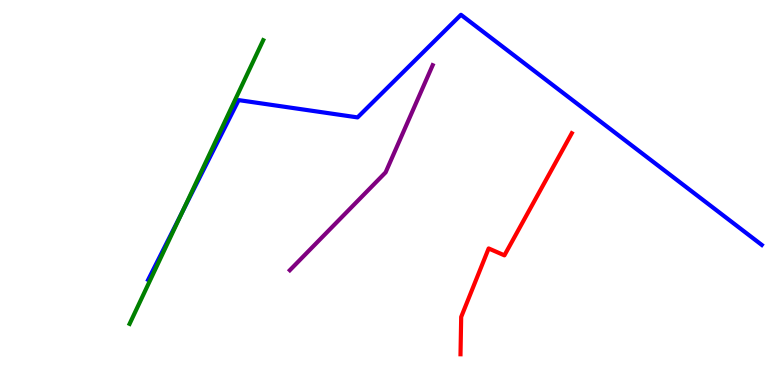[{'lines': ['blue', 'red'], 'intersections': []}, {'lines': ['green', 'red'], 'intersections': []}, {'lines': ['purple', 'red'], 'intersections': []}, {'lines': ['blue', 'green'], 'intersections': [{'x': 2.35, 'y': 4.49}]}, {'lines': ['blue', 'purple'], 'intersections': []}, {'lines': ['green', 'purple'], 'intersections': []}]